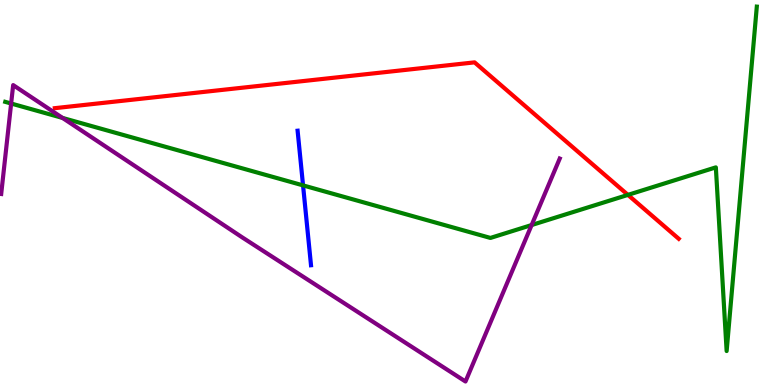[{'lines': ['blue', 'red'], 'intersections': []}, {'lines': ['green', 'red'], 'intersections': [{'x': 8.1, 'y': 4.94}]}, {'lines': ['purple', 'red'], 'intersections': []}, {'lines': ['blue', 'green'], 'intersections': [{'x': 3.91, 'y': 5.18}]}, {'lines': ['blue', 'purple'], 'intersections': []}, {'lines': ['green', 'purple'], 'intersections': [{'x': 0.144, 'y': 7.31}, {'x': 0.807, 'y': 6.94}, {'x': 6.86, 'y': 4.15}]}]